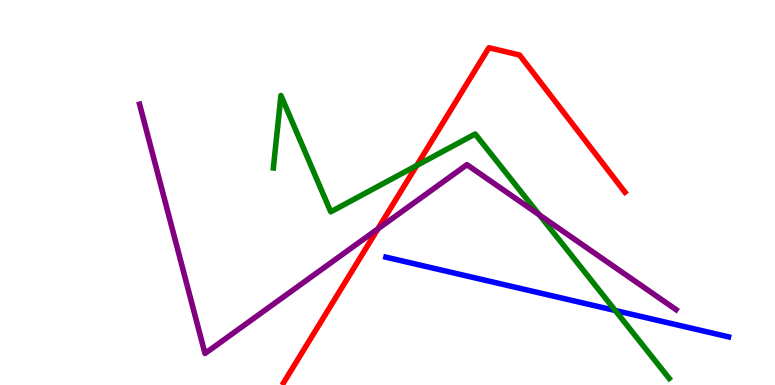[{'lines': ['blue', 'red'], 'intersections': []}, {'lines': ['green', 'red'], 'intersections': [{'x': 5.38, 'y': 5.7}]}, {'lines': ['purple', 'red'], 'intersections': [{'x': 4.88, 'y': 4.05}]}, {'lines': ['blue', 'green'], 'intersections': [{'x': 7.94, 'y': 1.93}]}, {'lines': ['blue', 'purple'], 'intersections': []}, {'lines': ['green', 'purple'], 'intersections': [{'x': 6.96, 'y': 4.42}]}]